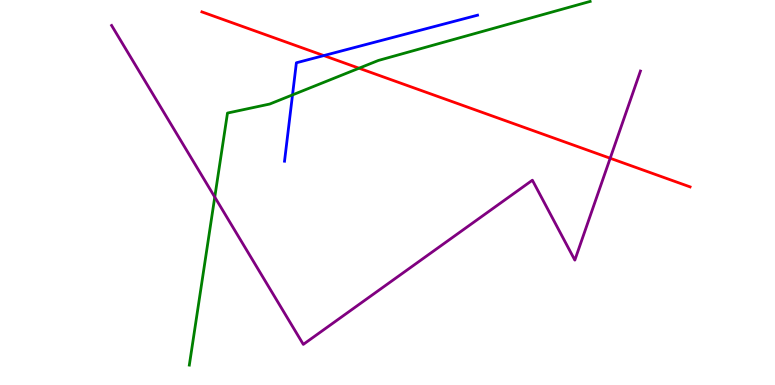[{'lines': ['blue', 'red'], 'intersections': [{'x': 4.18, 'y': 8.56}]}, {'lines': ['green', 'red'], 'intersections': [{'x': 4.63, 'y': 8.23}]}, {'lines': ['purple', 'red'], 'intersections': [{'x': 7.87, 'y': 5.89}]}, {'lines': ['blue', 'green'], 'intersections': [{'x': 3.77, 'y': 7.54}]}, {'lines': ['blue', 'purple'], 'intersections': []}, {'lines': ['green', 'purple'], 'intersections': [{'x': 2.77, 'y': 4.88}]}]